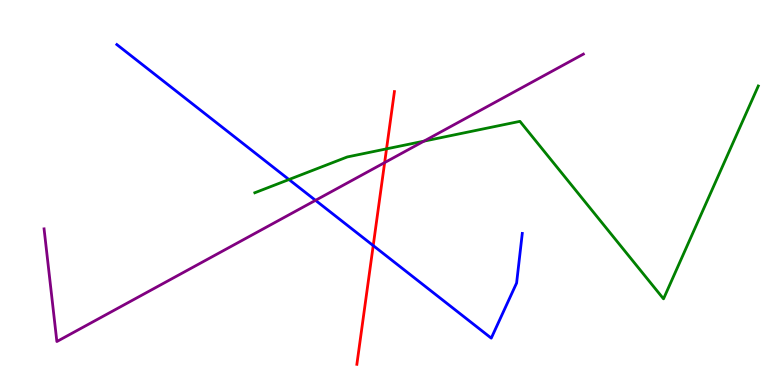[{'lines': ['blue', 'red'], 'intersections': [{'x': 4.82, 'y': 3.62}]}, {'lines': ['green', 'red'], 'intersections': [{'x': 4.99, 'y': 6.13}]}, {'lines': ['purple', 'red'], 'intersections': [{'x': 4.96, 'y': 5.78}]}, {'lines': ['blue', 'green'], 'intersections': [{'x': 3.73, 'y': 5.34}]}, {'lines': ['blue', 'purple'], 'intersections': [{'x': 4.07, 'y': 4.8}]}, {'lines': ['green', 'purple'], 'intersections': [{'x': 5.47, 'y': 6.33}]}]